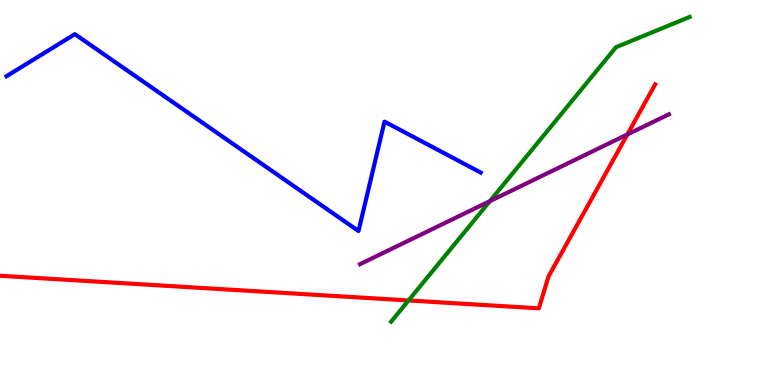[{'lines': ['blue', 'red'], 'intersections': []}, {'lines': ['green', 'red'], 'intersections': [{'x': 5.27, 'y': 2.2}]}, {'lines': ['purple', 'red'], 'intersections': [{'x': 8.1, 'y': 6.51}]}, {'lines': ['blue', 'green'], 'intersections': []}, {'lines': ['blue', 'purple'], 'intersections': []}, {'lines': ['green', 'purple'], 'intersections': [{'x': 6.32, 'y': 4.77}]}]